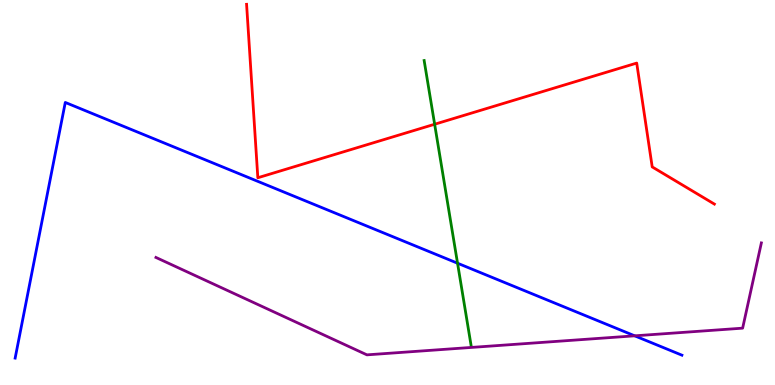[{'lines': ['blue', 'red'], 'intersections': []}, {'lines': ['green', 'red'], 'intersections': [{'x': 5.61, 'y': 6.77}]}, {'lines': ['purple', 'red'], 'intersections': []}, {'lines': ['blue', 'green'], 'intersections': [{'x': 5.9, 'y': 3.16}]}, {'lines': ['blue', 'purple'], 'intersections': [{'x': 8.19, 'y': 1.28}]}, {'lines': ['green', 'purple'], 'intersections': []}]